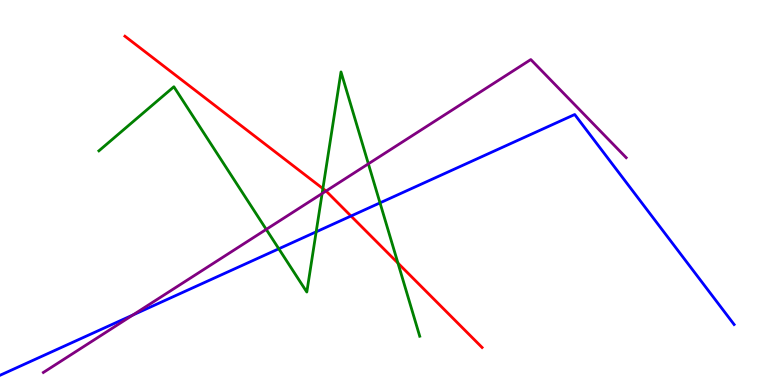[{'lines': ['blue', 'red'], 'intersections': [{'x': 4.53, 'y': 4.39}]}, {'lines': ['green', 'red'], 'intersections': [{'x': 4.17, 'y': 5.1}, {'x': 5.13, 'y': 3.17}]}, {'lines': ['purple', 'red'], 'intersections': [{'x': 4.21, 'y': 5.04}]}, {'lines': ['blue', 'green'], 'intersections': [{'x': 3.6, 'y': 3.54}, {'x': 4.08, 'y': 3.98}, {'x': 4.9, 'y': 4.73}]}, {'lines': ['blue', 'purple'], 'intersections': [{'x': 1.71, 'y': 1.82}]}, {'lines': ['green', 'purple'], 'intersections': [{'x': 3.44, 'y': 4.04}, {'x': 4.16, 'y': 4.97}, {'x': 4.75, 'y': 5.74}]}]